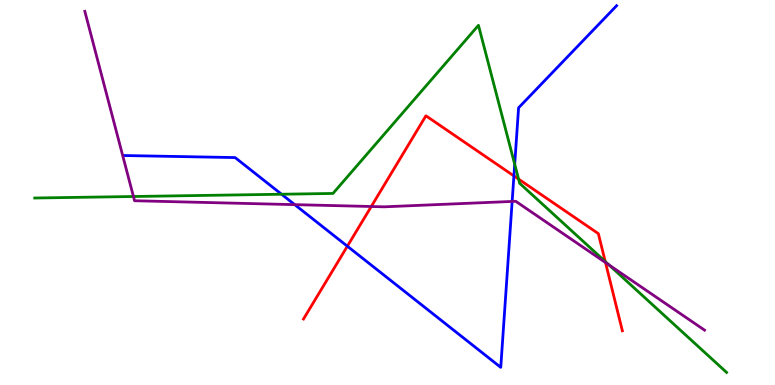[{'lines': ['blue', 'red'], 'intersections': [{'x': 4.48, 'y': 3.6}, {'x': 6.63, 'y': 5.43}]}, {'lines': ['green', 'red'], 'intersections': [{'x': 6.69, 'y': 5.35}, {'x': 7.81, 'y': 3.21}]}, {'lines': ['purple', 'red'], 'intersections': [{'x': 4.79, 'y': 4.64}, {'x': 7.81, 'y': 3.18}]}, {'lines': ['blue', 'green'], 'intersections': [{'x': 3.63, 'y': 4.95}, {'x': 6.64, 'y': 5.73}]}, {'lines': ['blue', 'purple'], 'intersections': [{'x': 3.8, 'y': 4.68}, {'x': 6.61, 'y': 4.77}]}, {'lines': ['green', 'purple'], 'intersections': [{'x': 1.72, 'y': 4.9}, {'x': 7.86, 'y': 3.12}]}]